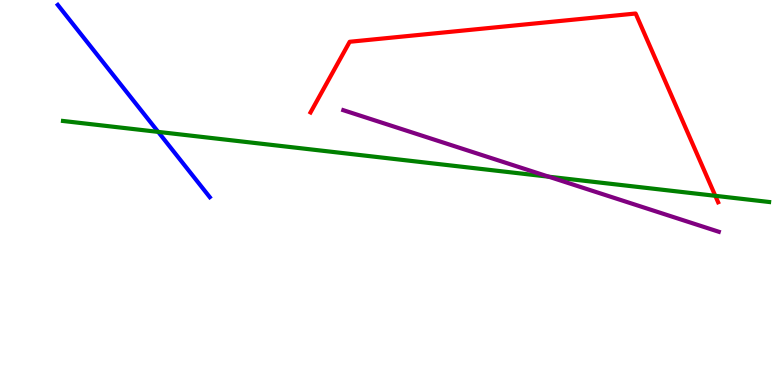[{'lines': ['blue', 'red'], 'intersections': []}, {'lines': ['green', 'red'], 'intersections': [{'x': 9.23, 'y': 4.91}]}, {'lines': ['purple', 'red'], 'intersections': []}, {'lines': ['blue', 'green'], 'intersections': [{'x': 2.04, 'y': 6.57}]}, {'lines': ['blue', 'purple'], 'intersections': []}, {'lines': ['green', 'purple'], 'intersections': [{'x': 7.08, 'y': 5.41}]}]